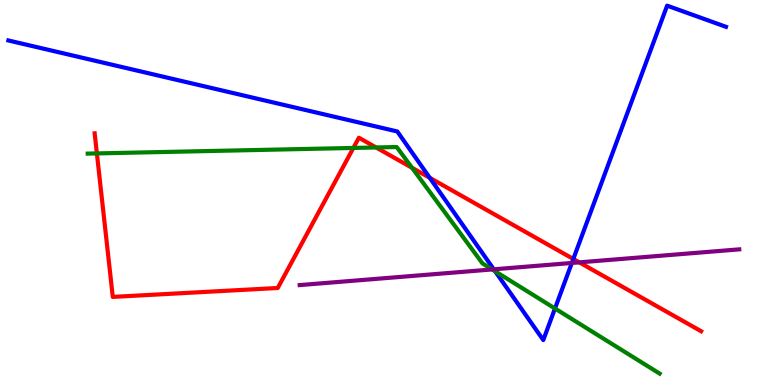[{'lines': ['blue', 'red'], 'intersections': [{'x': 5.54, 'y': 5.38}, {'x': 7.4, 'y': 3.27}]}, {'lines': ['green', 'red'], 'intersections': [{'x': 1.25, 'y': 6.02}, {'x': 4.56, 'y': 6.16}, {'x': 4.85, 'y': 6.17}, {'x': 5.32, 'y': 5.64}]}, {'lines': ['purple', 'red'], 'intersections': [{'x': 7.47, 'y': 3.19}]}, {'lines': ['blue', 'green'], 'intersections': [{'x': 6.39, 'y': 2.95}, {'x': 7.16, 'y': 1.99}]}, {'lines': ['blue', 'purple'], 'intersections': [{'x': 6.37, 'y': 3.0}, {'x': 7.38, 'y': 3.17}]}, {'lines': ['green', 'purple'], 'intersections': [{'x': 6.35, 'y': 3.0}]}]